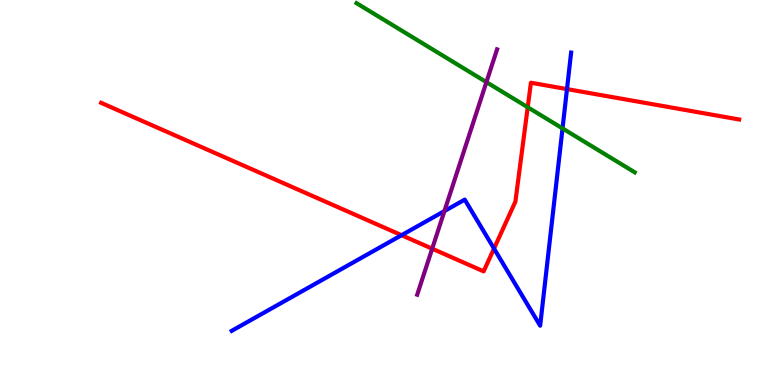[{'lines': ['blue', 'red'], 'intersections': [{'x': 5.18, 'y': 3.89}, {'x': 6.37, 'y': 3.54}, {'x': 7.32, 'y': 7.69}]}, {'lines': ['green', 'red'], 'intersections': [{'x': 6.81, 'y': 7.21}]}, {'lines': ['purple', 'red'], 'intersections': [{'x': 5.58, 'y': 3.54}]}, {'lines': ['blue', 'green'], 'intersections': [{'x': 7.26, 'y': 6.66}]}, {'lines': ['blue', 'purple'], 'intersections': [{'x': 5.73, 'y': 4.52}]}, {'lines': ['green', 'purple'], 'intersections': [{'x': 6.28, 'y': 7.87}]}]